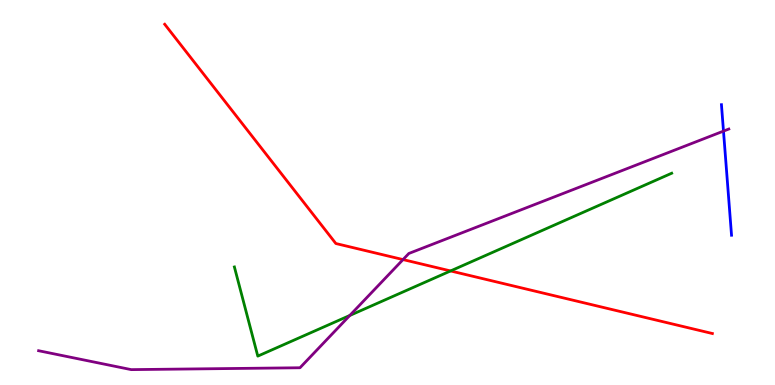[{'lines': ['blue', 'red'], 'intersections': []}, {'lines': ['green', 'red'], 'intersections': [{'x': 5.81, 'y': 2.96}]}, {'lines': ['purple', 'red'], 'intersections': [{'x': 5.2, 'y': 3.26}]}, {'lines': ['blue', 'green'], 'intersections': []}, {'lines': ['blue', 'purple'], 'intersections': [{'x': 9.34, 'y': 6.59}]}, {'lines': ['green', 'purple'], 'intersections': [{'x': 4.51, 'y': 1.81}]}]